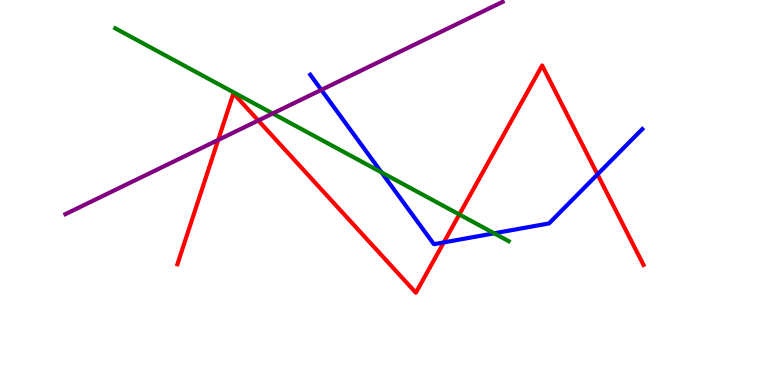[{'lines': ['blue', 'red'], 'intersections': [{'x': 5.73, 'y': 3.7}, {'x': 7.71, 'y': 5.47}]}, {'lines': ['green', 'red'], 'intersections': [{'x': 5.93, 'y': 4.43}]}, {'lines': ['purple', 'red'], 'intersections': [{'x': 2.82, 'y': 6.36}, {'x': 3.33, 'y': 6.87}]}, {'lines': ['blue', 'green'], 'intersections': [{'x': 4.92, 'y': 5.52}, {'x': 6.38, 'y': 3.94}]}, {'lines': ['blue', 'purple'], 'intersections': [{'x': 4.15, 'y': 7.67}]}, {'lines': ['green', 'purple'], 'intersections': [{'x': 3.52, 'y': 7.05}]}]